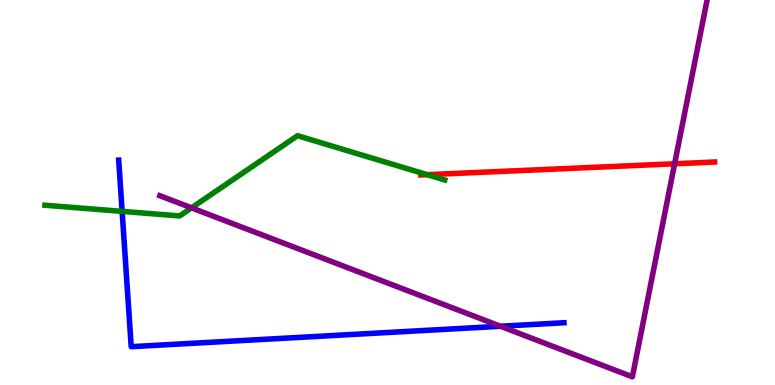[{'lines': ['blue', 'red'], 'intersections': []}, {'lines': ['green', 'red'], 'intersections': [{'x': 5.51, 'y': 5.46}]}, {'lines': ['purple', 'red'], 'intersections': [{'x': 8.7, 'y': 5.75}]}, {'lines': ['blue', 'green'], 'intersections': [{'x': 1.58, 'y': 4.51}]}, {'lines': ['blue', 'purple'], 'intersections': [{'x': 6.46, 'y': 1.53}]}, {'lines': ['green', 'purple'], 'intersections': [{'x': 2.47, 'y': 4.6}]}]